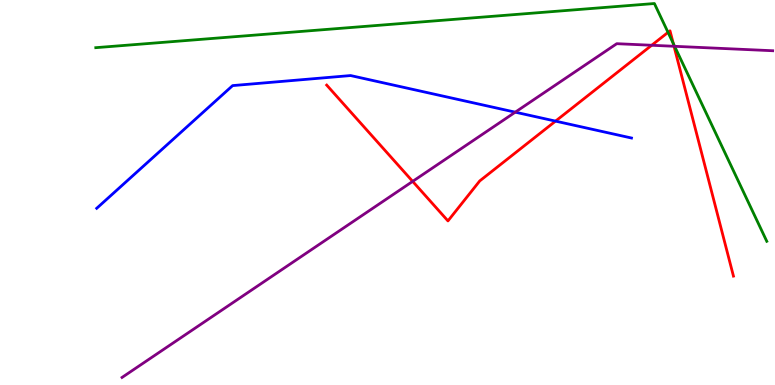[{'lines': ['blue', 'red'], 'intersections': [{'x': 7.17, 'y': 6.85}]}, {'lines': ['green', 'red'], 'intersections': [{'x': 8.62, 'y': 9.16}, {'x': 8.69, 'y': 8.87}]}, {'lines': ['purple', 'red'], 'intersections': [{'x': 5.32, 'y': 5.29}, {'x': 8.41, 'y': 8.82}, {'x': 8.7, 'y': 8.8}]}, {'lines': ['blue', 'green'], 'intersections': []}, {'lines': ['blue', 'purple'], 'intersections': [{'x': 6.65, 'y': 7.09}]}, {'lines': ['green', 'purple'], 'intersections': [{'x': 8.7, 'y': 8.8}]}]